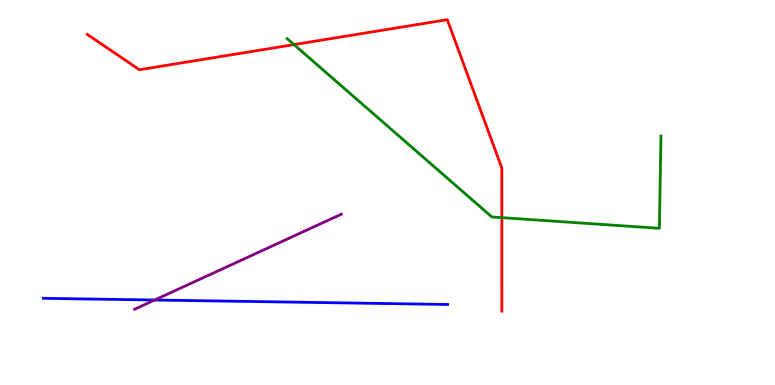[{'lines': ['blue', 'red'], 'intersections': []}, {'lines': ['green', 'red'], 'intersections': [{'x': 3.79, 'y': 8.84}, {'x': 6.48, 'y': 4.35}]}, {'lines': ['purple', 'red'], 'intersections': []}, {'lines': ['blue', 'green'], 'intersections': []}, {'lines': ['blue', 'purple'], 'intersections': [{'x': 2.0, 'y': 2.21}]}, {'lines': ['green', 'purple'], 'intersections': []}]